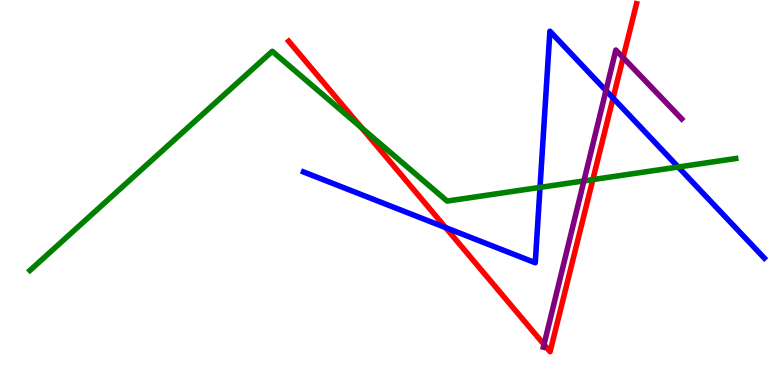[{'lines': ['blue', 'red'], 'intersections': [{'x': 5.75, 'y': 4.09}, {'x': 7.91, 'y': 7.45}]}, {'lines': ['green', 'red'], 'intersections': [{'x': 4.67, 'y': 6.68}, {'x': 7.65, 'y': 5.34}]}, {'lines': ['purple', 'red'], 'intersections': [{'x': 7.02, 'y': 1.05}, {'x': 8.04, 'y': 8.5}]}, {'lines': ['blue', 'green'], 'intersections': [{'x': 6.97, 'y': 5.13}, {'x': 8.75, 'y': 5.66}]}, {'lines': ['blue', 'purple'], 'intersections': [{'x': 7.82, 'y': 7.65}]}, {'lines': ['green', 'purple'], 'intersections': [{'x': 7.53, 'y': 5.3}]}]